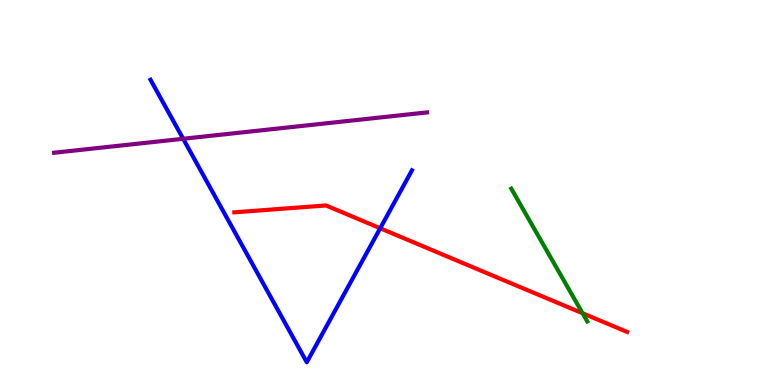[{'lines': ['blue', 'red'], 'intersections': [{'x': 4.91, 'y': 4.07}]}, {'lines': ['green', 'red'], 'intersections': [{'x': 7.52, 'y': 1.86}]}, {'lines': ['purple', 'red'], 'intersections': []}, {'lines': ['blue', 'green'], 'intersections': []}, {'lines': ['blue', 'purple'], 'intersections': [{'x': 2.36, 'y': 6.4}]}, {'lines': ['green', 'purple'], 'intersections': []}]